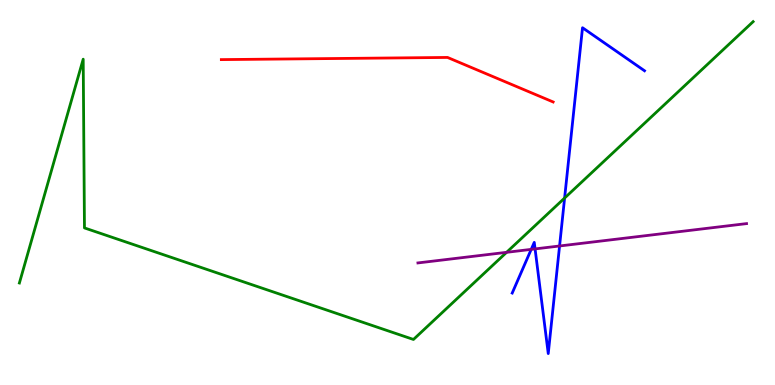[{'lines': ['blue', 'red'], 'intersections': []}, {'lines': ['green', 'red'], 'intersections': []}, {'lines': ['purple', 'red'], 'intersections': []}, {'lines': ['blue', 'green'], 'intersections': [{'x': 7.29, 'y': 4.86}]}, {'lines': ['blue', 'purple'], 'intersections': [{'x': 6.85, 'y': 3.52}, {'x': 6.9, 'y': 3.53}, {'x': 7.22, 'y': 3.61}]}, {'lines': ['green', 'purple'], 'intersections': [{'x': 6.54, 'y': 3.45}]}]